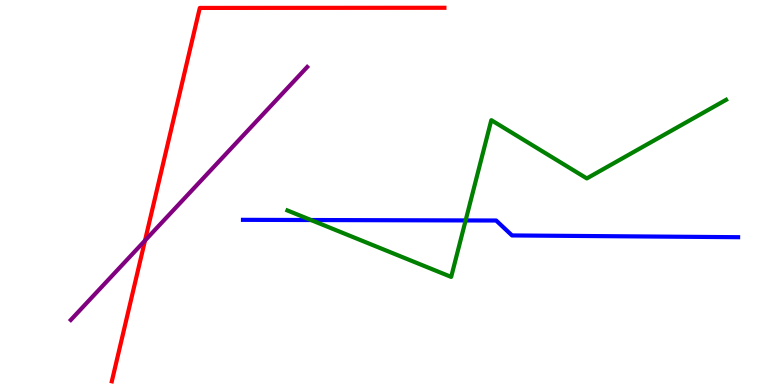[{'lines': ['blue', 'red'], 'intersections': []}, {'lines': ['green', 'red'], 'intersections': []}, {'lines': ['purple', 'red'], 'intersections': [{'x': 1.87, 'y': 3.75}]}, {'lines': ['blue', 'green'], 'intersections': [{'x': 4.01, 'y': 4.29}, {'x': 6.01, 'y': 4.27}]}, {'lines': ['blue', 'purple'], 'intersections': []}, {'lines': ['green', 'purple'], 'intersections': []}]